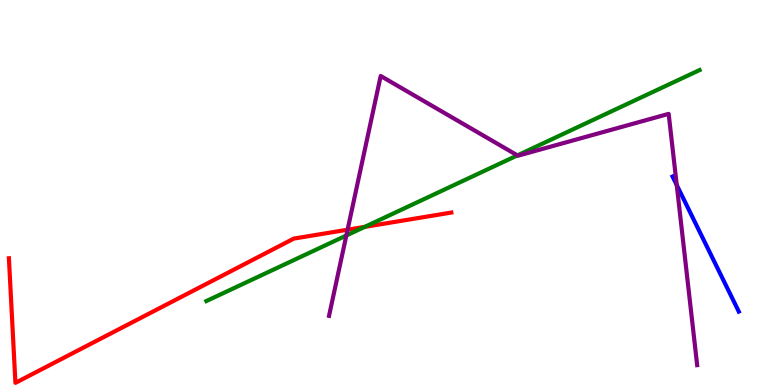[{'lines': ['blue', 'red'], 'intersections': []}, {'lines': ['green', 'red'], 'intersections': [{'x': 4.71, 'y': 4.11}]}, {'lines': ['purple', 'red'], 'intersections': [{'x': 4.49, 'y': 4.03}]}, {'lines': ['blue', 'green'], 'intersections': []}, {'lines': ['blue', 'purple'], 'intersections': [{'x': 8.73, 'y': 5.19}]}, {'lines': ['green', 'purple'], 'intersections': [{'x': 4.47, 'y': 3.88}, {'x': 6.68, 'y': 5.96}]}]